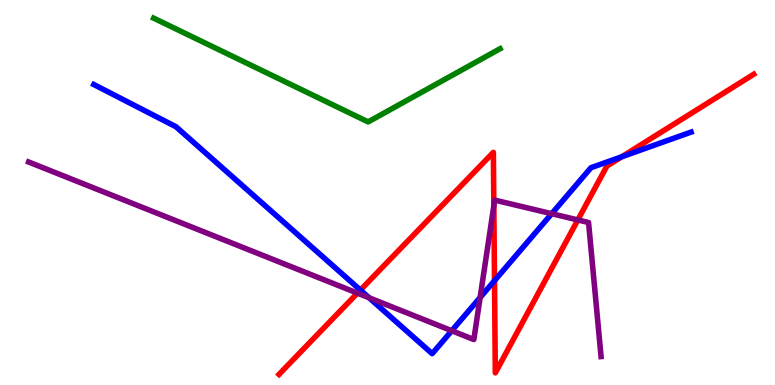[{'lines': ['blue', 'red'], 'intersections': [{'x': 4.65, 'y': 2.47}, {'x': 6.38, 'y': 2.71}, {'x': 8.02, 'y': 5.93}]}, {'lines': ['green', 'red'], 'intersections': []}, {'lines': ['purple', 'red'], 'intersections': [{'x': 4.61, 'y': 2.39}, {'x': 6.37, 'y': 4.65}, {'x': 7.46, 'y': 4.29}]}, {'lines': ['blue', 'green'], 'intersections': []}, {'lines': ['blue', 'purple'], 'intersections': [{'x': 4.76, 'y': 2.27}, {'x': 5.83, 'y': 1.41}, {'x': 6.2, 'y': 2.27}, {'x': 7.12, 'y': 4.45}]}, {'lines': ['green', 'purple'], 'intersections': []}]